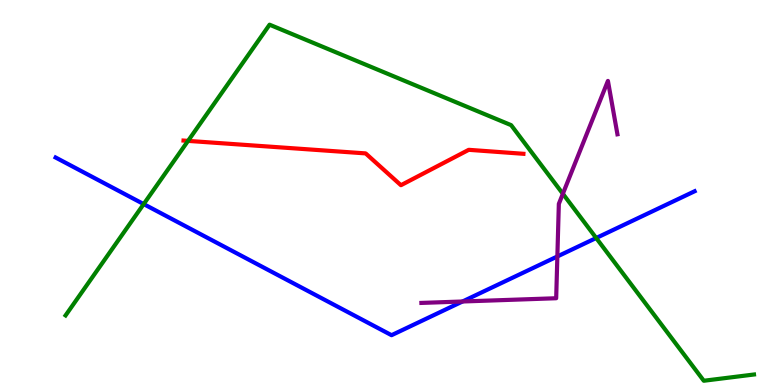[{'lines': ['blue', 'red'], 'intersections': []}, {'lines': ['green', 'red'], 'intersections': [{'x': 2.43, 'y': 6.34}]}, {'lines': ['purple', 'red'], 'intersections': []}, {'lines': ['blue', 'green'], 'intersections': [{'x': 1.85, 'y': 4.7}, {'x': 7.69, 'y': 3.82}]}, {'lines': ['blue', 'purple'], 'intersections': [{'x': 5.97, 'y': 2.17}, {'x': 7.19, 'y': 3.34}]}, {'lines': ['green', 'purple'], 'intersections': [{'x': 7.26, 'y': 4.97}]}]